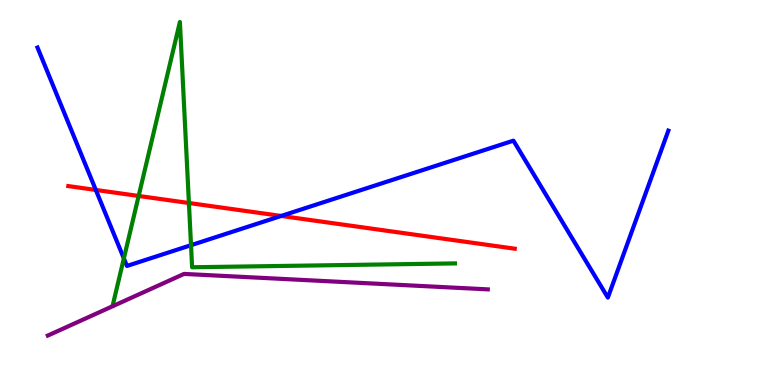[{'lines': ['blue', 'red'], 'intersections': [{'x': 1.24, 'y': 5.07}, {'x': 3.63, 'y': 4.39}]}, {'lines': ['green', 'red'], 'intersections': [{'x': 1.79, 'y': 4.91}, {'x': 2.44, 'y': 4.73}]}, {'lines': ['purple', 'red'], 'intersections': []}, {'lines': ['blue', 'green'], 'intersections': [{'x': 1.6, 'y': 3.29}, {'x': 2.46, 'y': 3.63}]}, {'lines': ['blue', 'purple'], 'intersections': []}, {'lines': ['green', 'purple'], 'intersections': []}]